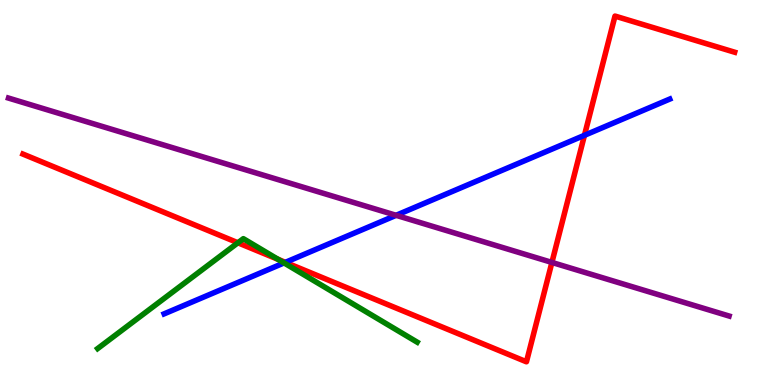[{'lines': ['blue', 'red'], 'intersections': [{'x': 3.68, 'y': 3.19}, {'x': 7.54, 'y': 6.49}]}, {'lines': ['green', 'red'], 'intersections': [{'x': 3.07, 'y': 3.69}, {'x': 3.59, 'y': 3.26}]}, {'lines': ['purple', 'red'], 'intersections': [{'x': 7.12, 'y': 3.18}]}, {'lines': ['blue', 'green'], 'intersections': [{'x': 3.67, 'y': 3.17}]}, {'lines': ['blue', 'purple'], 'intersections': [{'x': 5.11, 'y': 4.41}]}, {'lines': ['green', 'purple'], 'intersections': []}]